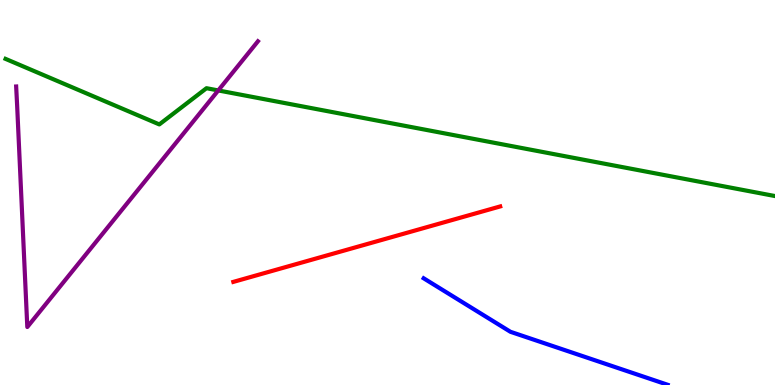[{'lines': ['blue', 'red'], 'intersections': []}, {'lines': ['green', 'red'], 'intersections': []}, {'lines': ['purple', 'red'], 'intersections': []}, {'lines': ['blue', 'green'], 'intersections': []}, {'lines': ['blue', 'purple'], 'intersections': []}, {'lines': ['green', 'purple'], 'intersections': [{'x': 2.82, 'y': 7.65}]}]